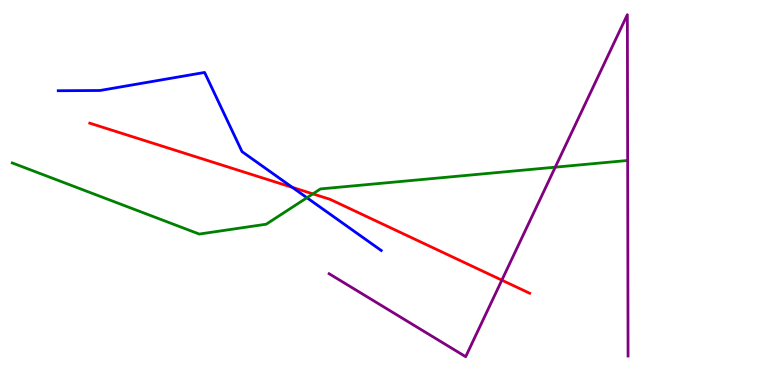[{'lines': ['blue', 'red'], 'intersections': [{'x': 3.77, 'y': 5.13}]}, {'lines': ['green', 'red'], 'intersections': [{'x': 4.04, 'y': 4.96}]}, {'lines': ['purple', 'red'], 'intersections': [{'x': 6.48, 'y': 2.72}]}, {'lines': ['blue', 'green'], 'intersections': [{'x': 3.96, 'y': 4.86}]}, {'lines': ['blue', 'purple'], 'intersections': []}, {'lines': ['green', 'purple'], 'intersections': [{'x': 7.16, 'y': 5.66}]}]